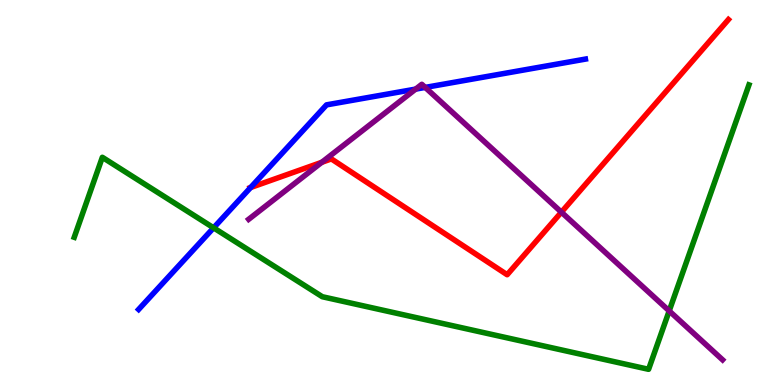[{'lines': ['blue', 'red'], 'intersections': [{'x': 3.23, 'y': 5.13}]}, {'lines': ['green', 'red'], 'intersections': []}, {'lines': ['purple', 'red'], 'intersections': [{'x': 4.15, 'y': 5.78}, {'x': 7.24, 'y': 4.49}]}, {'lines': ['blue', 'green'], 'intersections': [{'x': 2.76, 'y': 4.08}]}, {'lines': ['blue', 'purple'], 'intersections': [{'x': 5.36, 'y': 7.69}, {'x': 5.49, 'y': 7.73}]}, {'lines': ['green', 'purple'], 'intersections': [{'x': 8.63, 'y': 1.92}]}]